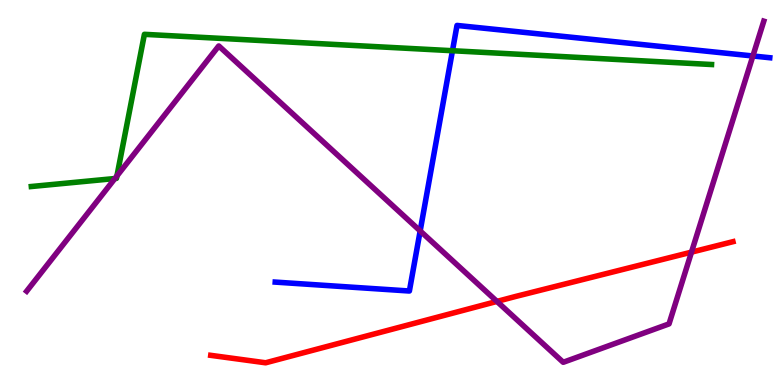[{'lines': ['blue', 'red'], 'intersections': []}, {'lines': ['green', 'red'], 'intersections': []}, {'lines': ['purple', 'red'], 'intersections': [{'x': 6.41, 'y': 2.17}, {'x': 8.92, 'y': 3.45}]}, {'lines': ['blue', 'green'], 'intersections': [{'x': 5.84, 'y': 8.68}]}, {'lines': ['blue', 'purple'], 'intersections': [{'x': 5.42, 'y': 4.0}, {'x': 9.71, 'y': 8.55}]}, {'lines': ['green', 'purple'], 'intersections': [{'x': 1.48, 'y': 5.36}, {'x': 1.51, 'y': 5.43}]}]